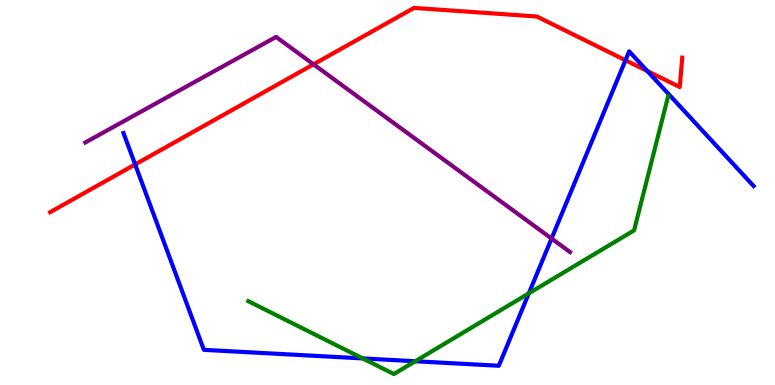[{'lines': ['blue', 'red'], 'intersections': [{'x': 1.74, 'y': 5.73}, {'x': 8.07, 'y': 8.44}, {'x': 8.35, 'y': 8.16}]}, {'lines': ['green', 'red'], 'intersections': []}, {'lines': ['purple', 'red'], 'intersections': [{'x': 4.05, 'y': 8.33}]}, {'lines': ['blue', 'green'], 'intersections': [{'x': 4.68, 'y': 0.691}, {'x': 5.36, 'y': 0.617}, {'x': 6.82, 'y': 2.38}]}, {'lines': ['blue', 'purple'], 'intersections': [{'x': 7.12, 'y': 3.8}]}, {'lines': ['green', 'purple'], 'intersections': []}]